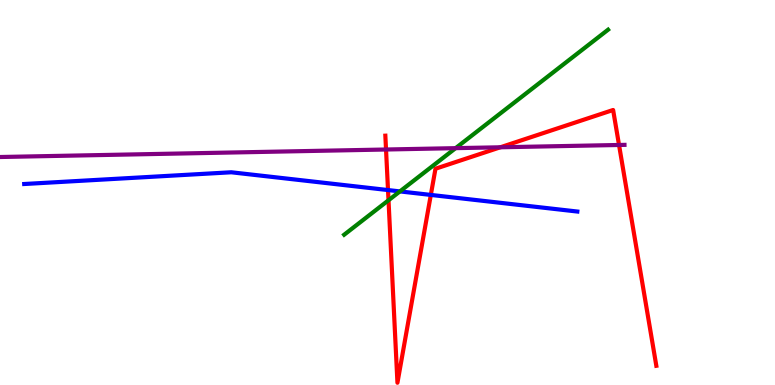[{'lines': ['blue', 'red'], 'intersections': [{'x': 5.01, 'y': 5.06}, {'x': 5.56, 'y': 4.94}]}, {'lines': ['green', 'red'], 'intersections': [{'x': 5.01, 'y': 4.8}]}, {'lines': ['purple', 'red'], 'intersections': [{'x': 4.98, 'y': 6.12}, {'x': 6.46, 'y': 6.17}, {'x': 7.99, 'y': 6.23}]}, {'lines': ['blue', 'green'], 'intersections': [{'x': 5.16, 'y': 5.03}]}, {'lines': ['blue', 'purple'], 'intersections': []}, {'lines': ['green', 'purple'], 'intersections': [{'x': 5.88, 'y': 6.15}]}]